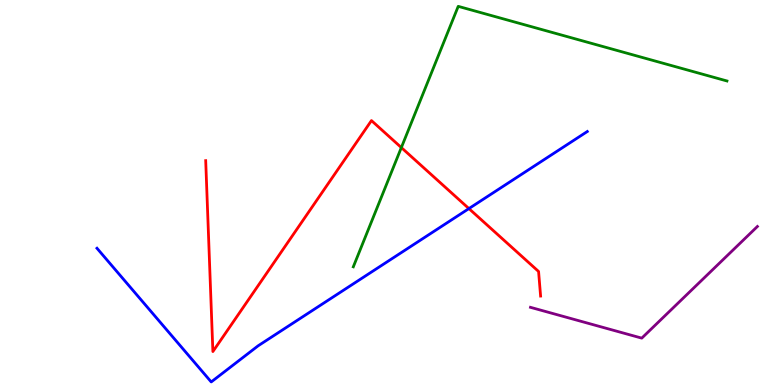[{'lines': ['blue', 'red'], 'intersections': [{'x': 6.05, 'y': 4.58}]}, {'lines': ['green', 'red'], 'intersections': [{'x': 5.18, 'y': 6.17}]}, {'lines': ['purple', 'red'], 'intersections': []}, {'lines': ['blue', 'green'], 'intersections': []}, {'lines': ['blue', 'purple'], 'intersections': []}, {'lines': ['green', 'purple'], 'intersections': []}]